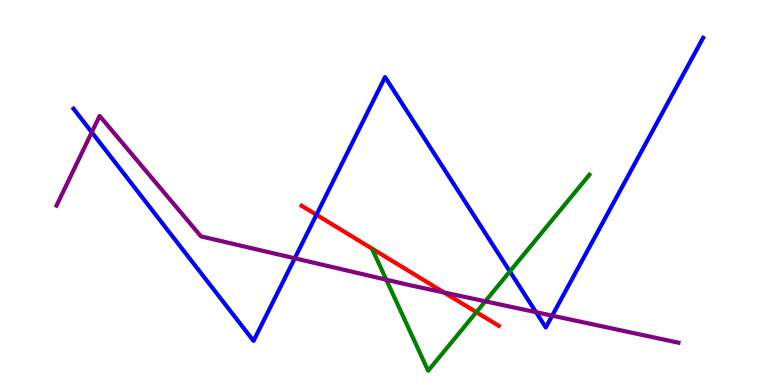[{'lines': ['blue', 'red'], 'intersections': [{'x': 4.08, 'y': 4.42}]}, {'lines': ['green', 'red'], 'intersections': [{'x': 6.15, 'y': 1.89}]}, {'lines': ['purple', 'red'], 'intersections': [{'x': 5.73, 'y': 2.4}]}, {'lines': ['blue', 'green'], 'intersections': [{'x': 6.58, 'y': 2.95}]}, {'lines': ['blue', 'purple'], 'intersections': [{'x': 1.18, 'y': 6.56}, {'x': 3.8, 'y': 3.29}, {'x': 6.92, 'y': 1.89}, {'x': 7.13, 'y': 1.8}]}, {'lines': ['green', 'purple'], 'intersections': [{'x': 4.98, 'y': 2.74}, {'x': 6.26, 'y': 2.17}]}]